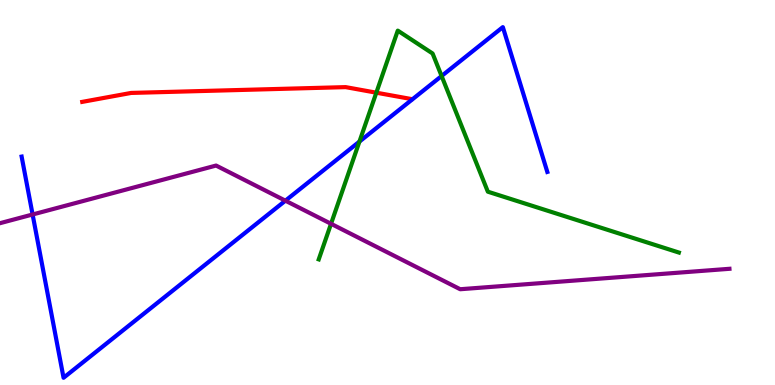[{'lines': ['blue', 'red'], 'intersections': []}, {'lines': ['green', 'red'], 'intersections': [{'x': 4.86, 'y': 7.59}]}, {'lines': ['purple', 'red'], 'intersections': []}, {'lines': ['blue', 'green'], 'intersections': [{'x': 4.64, 'y': 6.32}, {'x': 5.7, 'y': 8.03}]}, {'lines': ['blue', 'purple'], 'intersections': [{'x': 0.421, 'y': 4.43}, {'x': 3.68, 'y': 4.79}]}, {'lines': ['green', 'purple'], 'intersections': [{'x': 4.27, 'y': 4.19}]}]